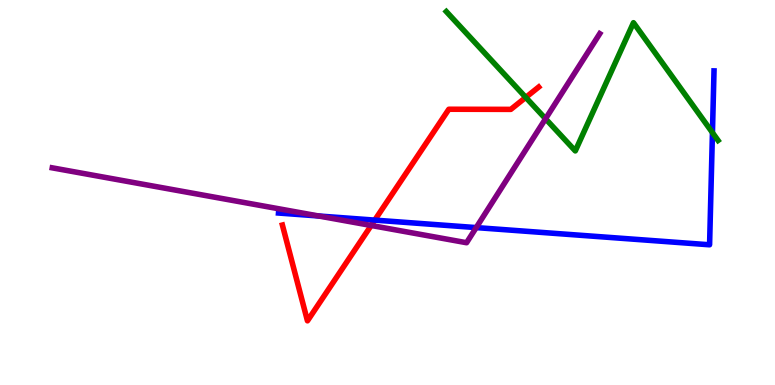[{'lines': ['blue', 'red'], 'intersections': [{'x': 4.84, 'y': 4.28}]}, {'lines': ['green', 'red'], 'intersections': [{'x': 6.78, 'y': 7.47}]}, {'lines': ['purple', 'red'], 'intersections': [{'x': 4.79, 'y': 4.14}]}, {'lines': ['blue', 'green'], 'intersections': [{'x': 9.19, 'y': 6.56}]}, {'lines': ['blue', 'purple'], 'intersections': [{'x': 4.11, 'y': 4.39}, {'x': 6.14, 'y': 4.09}]}, {'lines': ['green', 'purple'], 'intersections': [{'x': 7.04, 'y': 6.92}]}]